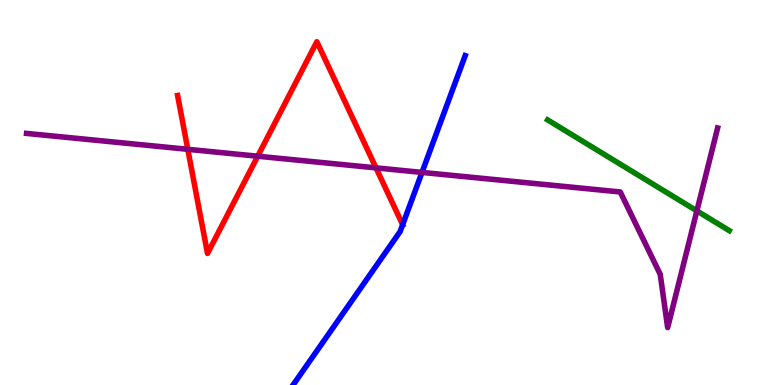[{'lines': ['blue', 'red'], 'intersections': [{'x': 5.2, 'y': 4.16}]}, {'lines': ['green', 'red'], 'intersections': []}, {'lines': ['purple', 'red'], 'intersections': [{'x': 2.42, 'y': 6.12}, {'x': 3.33, 'y': 5.94}, {'x': 4.85, 'y': 5.64}]}, {'lines': ['blue', 'green'], 'intersections': []}, {'lines': ['blue', 'purple'], 'intersections': [{'x': 5.45, 'y': 5.52}]}, {'lines': ['green', 'purple'], 'intersections': [{'x': 8.99, 'y': 4.52}]}]